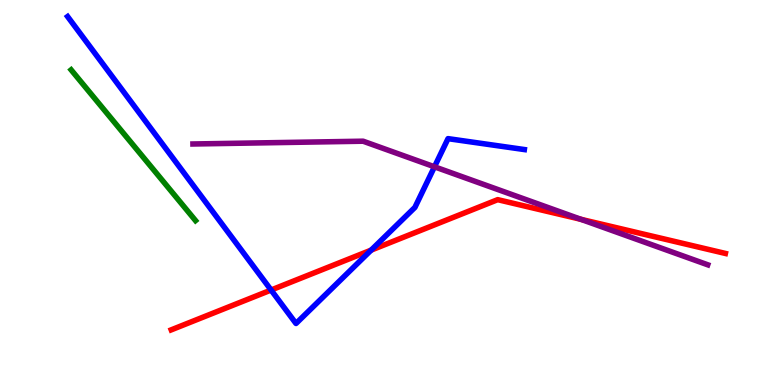[{'lines': ['blue', 'red'], 'intersections': [{'x': 3.5, 'y': 2.47}, {'x': 4.79, 'y': 3.5}]}, {'lines': ['green', 'red'], 'intersections': []}, {'lines': ['purple', 'red'], 'intersections': [{'x': 7.5, 'y': 4.3}]}, {'lines': ['blue', 'green'], 'intersections': []}, {'lines': ['blue', 'purple'], 'intersections': [{'x': 5.61, 'y': 5.67}]}, {'lines': ['green', 'purple'], 'intersections': []}]